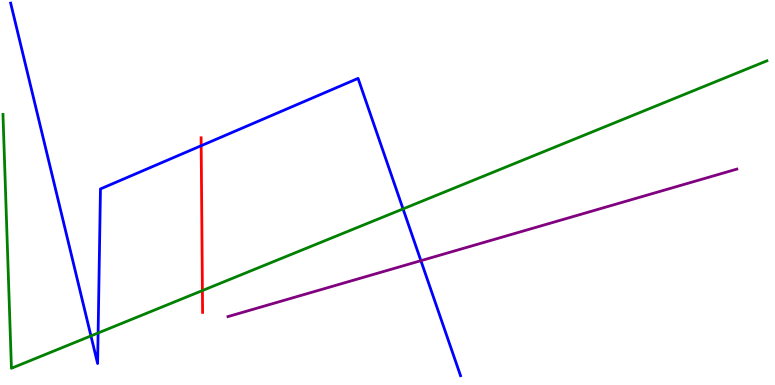[{'lines': ['blue', 'red'], 'intersections': [{'x': 2.6, 'y': 6.22}]}, {'lines': ['green', 'red'], 'intersections': [{'x': 2.61, 'y': 2.45}]}, {'lines': ['purple', 'red'], 'intersections': []}, {'lines': ['blue', 'green'], 'intersections': [{'x': 1.17, 'y': 1.27}, {'x': 1.27, 'y': 1.35}, {'x': 5.2, 'y': 4.57}]}, {'lines': ['blue', 'purple'], 'intersections': [{'x': 5.43, 'y': 3.23}]}, {'lines': ['green', 'purple'], 'intersections': []}]